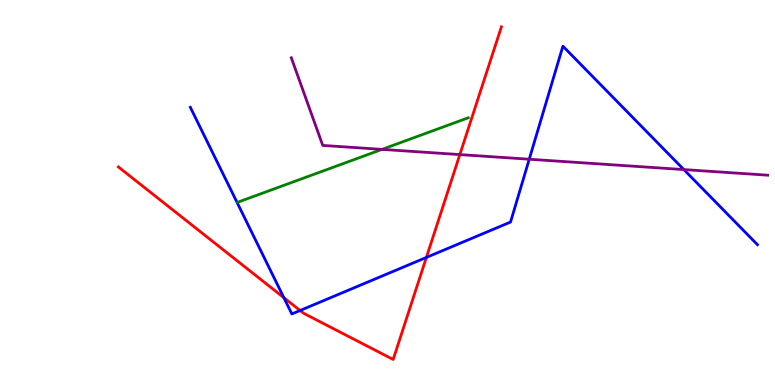[{'lines': ['blue', 'red'], 'intersections': [{'x': 3.66, 'y': 2.27}, {'x': 3.87, 'y': 1.94}, {'x': 5.5, 'y': 3.31}]}, {'lines': ['green', 'red'], 'intersections': []}, {'lines': ['purple', 'red'], 'intersections': [{'x': 5.93, 'y': 5.98}]}, {'lines': ['blue', 'green'], 'intersections': []}, {'lines': ['blue', 'purple'], 'intersections': [{'x': 6.83, 'y': 5.86}, {'x': 8.82, 'y': 5.6}]}, {'lines': ['green', 'purple'], 'intersections': [{'x': 4.93, 'y': 6.12}]}]